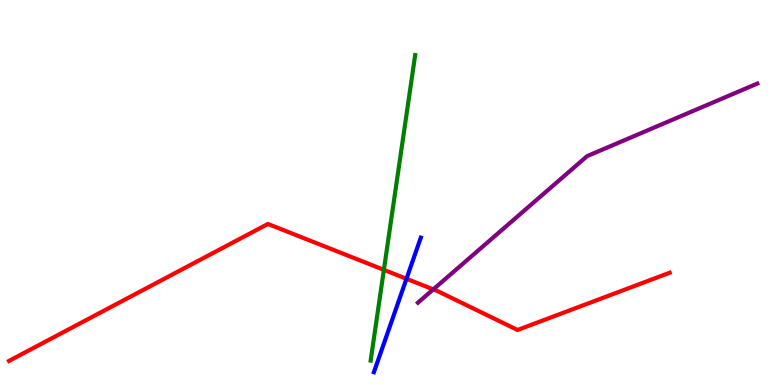[{'lines': ['blue', 'red'], 'intersections': [{'x': 5.24, 'y': 2.76}]}, {'lines': ['green', 'red'], 'intersections': [{'x': 4.95, 'y': 2.99}]}, {'lines': ['purple', 'red'], 'intersections': [{'x': 5.59, 'y': 2.48}]}, {'lines': ['blue', 'green'], 'intersections': []}, {'lines': ['blue', 'purple'], 'intersections': []}, {'lines': ['green', 'purple'], 'intersections': []}]